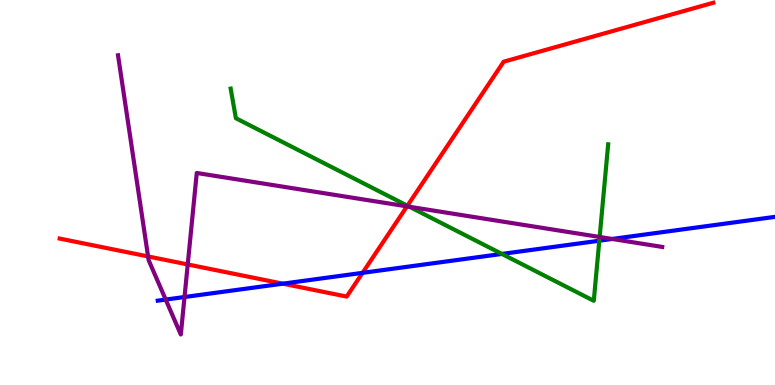[{'lines': ['blue', 'red'], 'intersections': [{'x': 3.65, 'y': 2.63}, {'x': 4.68, 'y': 2.91}]}, {'lines': ['green', 'red'], 'intersections': [{'x': 5.26, 'y': 4.66}]}, {'lines': ['purple', 'red'], 'intersections': [{'x': 1.91, 'y': 3.34}, {'x': 2.42, 'y': 3.13}, {'x': 5.25, 'y': 4.64}]}, {'lines': ['blue', 'green'], 'intersections': [{'x': 6.48, 'y': 3.4}, {'x': 7.73, 'y': 3.75}]}, {'lines': ['blue', 'purple'], 'intersections': [{'x': 2.14, 'y': 2.22}, {'x': 2.38, 'y': 2.29}, {'x': 7.9, 'y': 3.79}]}, {'lines': ['green', 'purple'], 'intersections': [{'x': 5.28, 'y': 4.63}, {'x': 7.74, 'y': 3.84}]}]